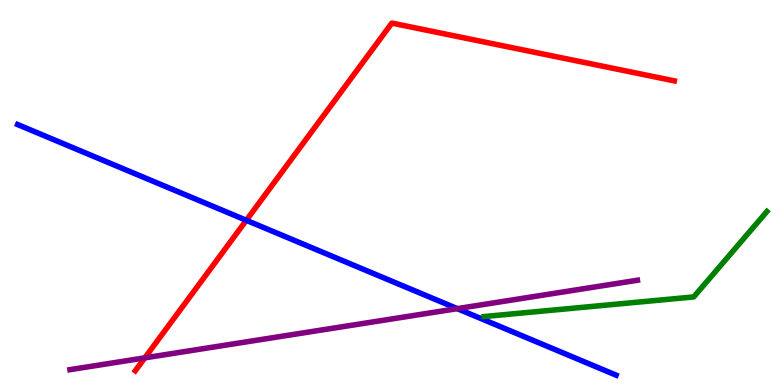[{'lines': ['blue', 'red'], 'intersections': [{'x': 3.18, 'y': 4.28}]}, {'lines': ['green', 'red'], 'intersections': []}, {'lines': ['purple', 'red'], 'intersections': [{'x': 1.87, 'y': 0.705}]}, {'lines': ['blue', 'green'], 'intersections': []}, {'lines': ['blue', 'purple'], 'intersections': [{'x': 5.9, 'y': 1.98}]}, {'lines': ['green', 'purple'], 'intersections': []}]